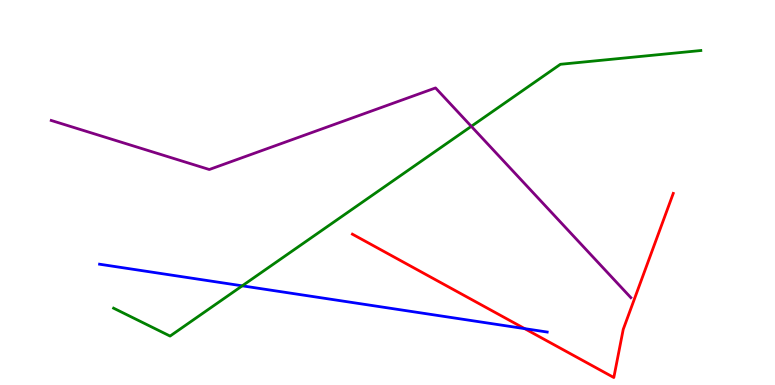[{'lines': ['blue', 'red'], 'intersections': [{'x': 6.77, 'y': 1.46}]}, {'lines': ['green', 'red'], 'intersections': []}, {'lines': ['purple', 'red'], 'intersections': []}, {'lines': ['blue', 'green'], 'intersections': [{'x': 3.13, 'y': 2.58}]}, {'lines': ['blue', 'purple'], 'intersections': []}, {'lines': ['green', 'purple'], 'intersections': [{'x': 6.08, 'y': 6.72}]}]